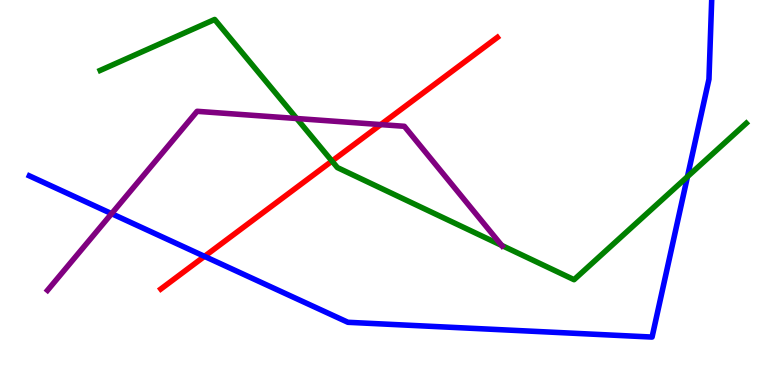[{'lines': ['blue', 'red'], 'intersections': [{'x': 2.64, 'y': 3.34}]}, {'lines': ['green', 'red'], 'intersections': [{'x': 4.28, 'y': 5.82}]}, {'lines': ['purple', 'red'], 'intersections': [{'x': 4.91, 'y': 6.76}]}, {'lines': ['blue', 'green'], 'intersections': [{'x': 8.87, 'y': 5.41}]}, {'lines': ['blue', 'purple'], 'intersections': [{'x': 1.44, 'y': 4.45}]}, {'lines': ['green', 'purple'], 'intersections': [{'x': 3.83, 'y': 6.92}, {'x': 6.47, 'y': 3.63}]}]